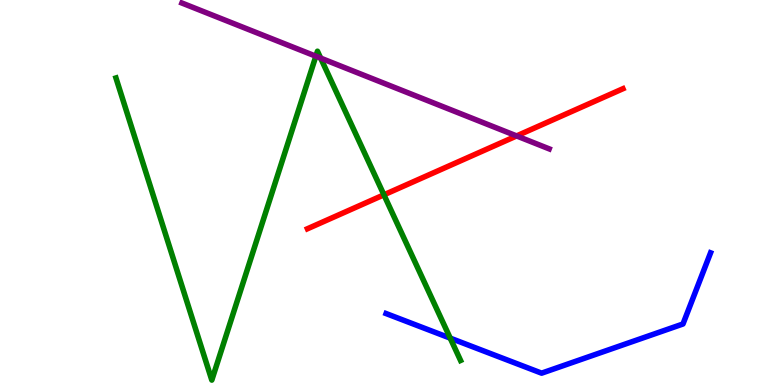[{'lines': ['blue', 'red'], 'intersections': []}, {'lines': ['green', 'red'], 'intersections': [{'x': 4.95, 'y': 4.94}]}, {'lines': ['purple', 'red'], 'intersections': [{'x': 6.67, 'y': 6.47}]}, {'lines': ['blue', 'green'], 'intersections': [{'x': 5.81, 'y': 1.22}]}, {'lines': ['blue', 'purple'], 'intersections': []}, {'lines': ['green', 'purple'], 'intersections': [{'x': 4.08, 'y': 8.54}, {'x': 4.14, 'y': 8.49}]}]